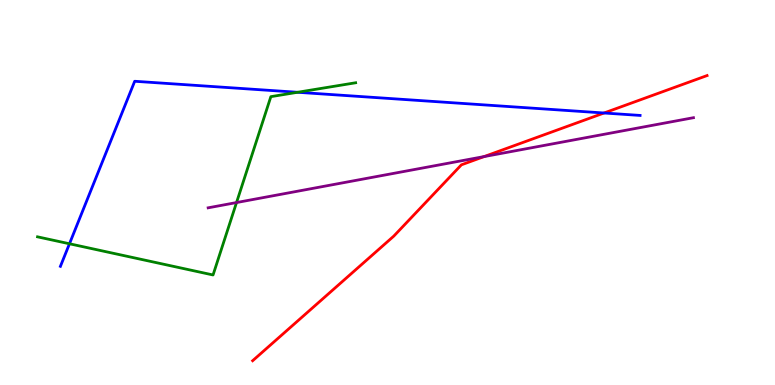[{'lines': ['blue', 'red'], 'intersections': [{'x': 7.79, 'y': 7.07}]}, {'lines': ['green', 'red'], 'intersections': []}, {'lines': ['purple', 'red'], 'intersections': [{'x': 6.25, 'y': 5.93}]}, {'lines': ['blue', 'green'], 'intersections': [{'x': 0.896, 'y': 3.67}, {'x': 3.84, 'y': 7.6}]}, {'lines': ['blue', 'purple'], 'intersections': []}, {'lines': ['green', 'purple'], 'intersections': [{'x': 3.05, 'y': 4.74}]}]